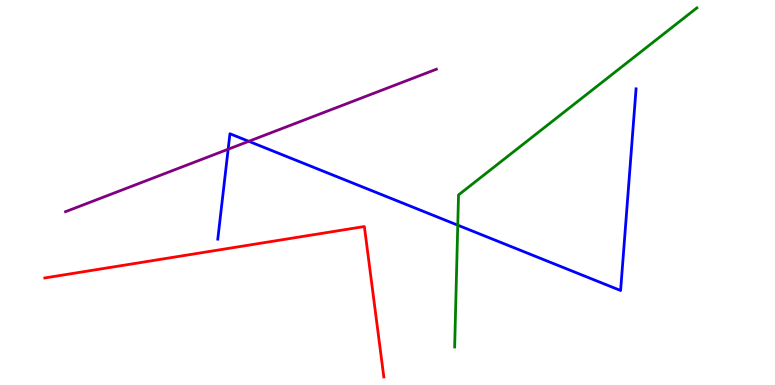[{'lines': ['blue', 'red'], 'intersections': []}, {'lines': ['green', 'red'], 'intersections': []}, {'lines': ['purple', 'red'], 'intersections': []}, {'lines': ['blue', 'green'], 'intersections': [{'x': 5.91, 'y': 4.15}]}, {'lines': ['blue', 'purple'], 'intersections': [{'x': 2.94, 'y': 6.12}, {'x': 3.21, 'y': 6.33}]}, {'lines': ['green', 'purple'], 'intersections': []}]